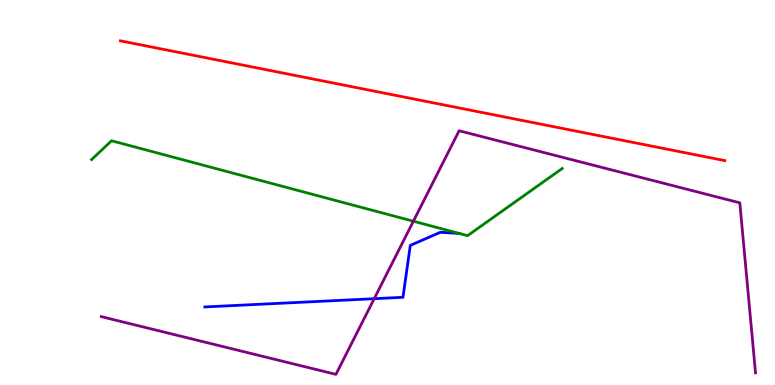[{'lines': ['blue', 'red'], 'intersections': []}, {'lines': ['green', 'red'], 'intersections': []}, {'lines': ['purple', 'red'], 'intersections': []}, {'lines': ['blue', 'green'], 'intersections': [{'x': 5.92, 'y': 3.94}]}, {'lines': ['blue', 'purple'], 'intersections': [{'x': 4.83, 'y': 2.24}]}, {'lines': ['green', 'purple'], 'intersections': [{'x': 5.33, 'y': 4.25}]}]